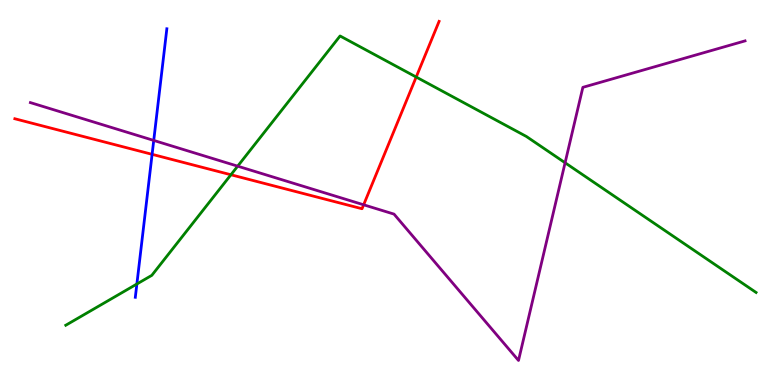[{'lines': ['blue', 'red'], 'intersections': [{'x': 1.96, 'y': 5.99}]}, {'lines': ['green', 'red'], 'intersections': [{'x': 2.98, 'y': 5.46}, {'x': 5.37, 'y': 8.0}]}, {'lines': ['purple', 'red'], 'intersections': [{'x': 4.69, 'y': 4.68}]}, {'lines': ['blue', 'green'], 'intersections': [{'x': 1.77, 'y': 2.62}]}, {'lines': ['blue', 'purple'], 'intersections': [{'x': 1.98, 'y': 6.35}]}, {'lines': ['green', 'purple'], 'intersections': [{'x': 3.07, 'y': 5.68}, {'x': 7.29, 'y': 5.77}]}]